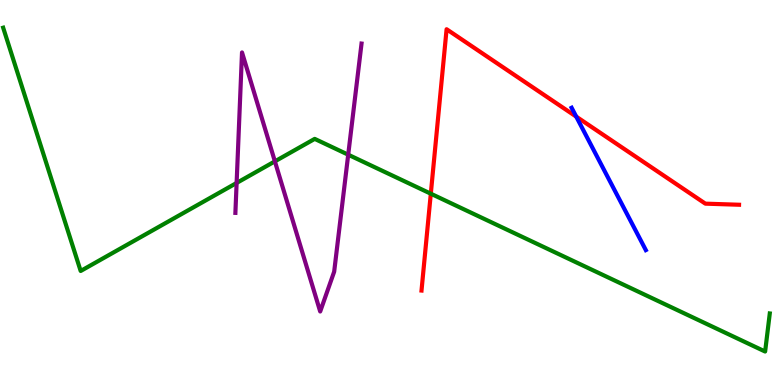[{'lines': ['blue', 'red'], 'intersections': [{'x': 7.44, 'y': 6.97}]}, {'lines': ['green', 'red'], 'intersections': [{'x': 5.56, 'y': 4.97}]}, {'lines': ['purple', 'red'], 'intersections': []}, {'lines': ['blue', 'green'], 'intersections': []}, {'lines': ['blue', 'purple'], 'intersections': []}, {'lines': ['green', 'purple'], 'intersections': [{'x': 3.05, 'y': 5.25}, {'x': 3.55, 'y': 5.81}, {'x': 4.49, 'y': 5.98}]}]